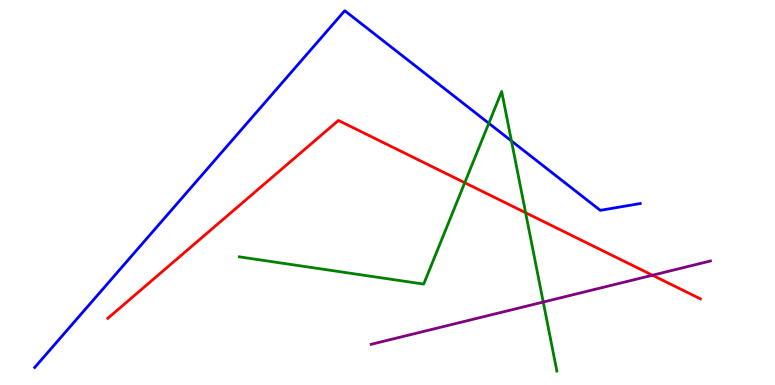[{'lines': ['blue', 'red'], 'intersections': []}, {'lines': ['green', 'red'], 'intersections': [{'x': 6.0, 'y': 5.25}, {'x': 6.78, 'y': 4.47}]}, {'lines': ['purple', 'red'], 'intersections': [{'x': 8.42, 'y': 2.85}]}, {'lines': ['blue', 'green'], 'intersections': [{'x': 6.31, 'y': 6.8}, {'x': 6.6, 'y': 6.34}]}, {'lines': ['blue', 'purple'], 'intersections': []}, {'lines': ['green', 'purple'], 'intersections': [{'x': 7.01, 'y': 2.15}]}]